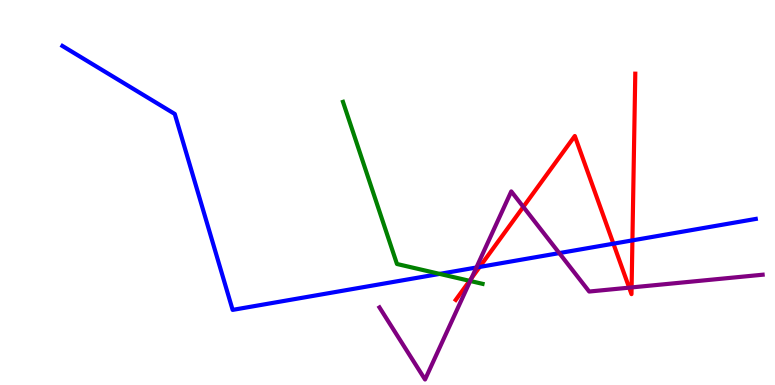[{'lines': ['blue', 'red'], 'intersections': [{'x': 6.19, 'y': 3.07}, {'x': 7.91, 'y': 3.67}, {'x': 8.16, 'y': 3.76}]}, {'lines': ['green', 'red'], 'intersections': [{'x': 6.06, 'y': 2.71}]}, {'lines': ['purple', 'red'], 'intersections': [{'x': 6.08, 'y': 2.77}, {'x': 6.75, 'y': 4.63}, {'x': 8.12, 'y': 2.53}, {'x': 8.15, 'y': 2.53}]}, {'lines': ['blue', 'green'], 'intersections': [{'x': 5.67, 'y': 2.89}]}, {'lines': ['blue', 'purple'], 'intersections': [{'x': 6.15, 'y': 3.05}, {'x': 7.22, 'y': 3.43}]}, {'lines': ['green', 'purple'], 'intersections': [{'x': 6.07, 'y': 2.7}]}]